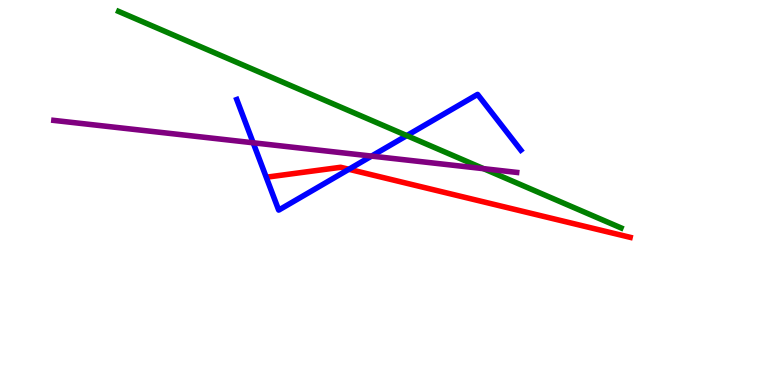[{'lines': ['blue', 'red'], 'intersections': [{'x': 4.5, 'y': 5.6}]}, {'lines': ['green', 'red'], 'intersections': []}, {'lines': ['purple', 'red'], 'intersections': []}, {'lines': ['blue', 'green'], 'intersections': [{'x': 5.25, 'y': 6.48}]}, {'lines': ['blue', 'purple'], 'intersections': [{'x': 3.27, 'y': 6.29}, {'x': 4.79, 'y': 5.95}]}, {'lines': ['green', 'purple'], 'intersections': [{'x': 6.24, 'y': 5.62}]}]